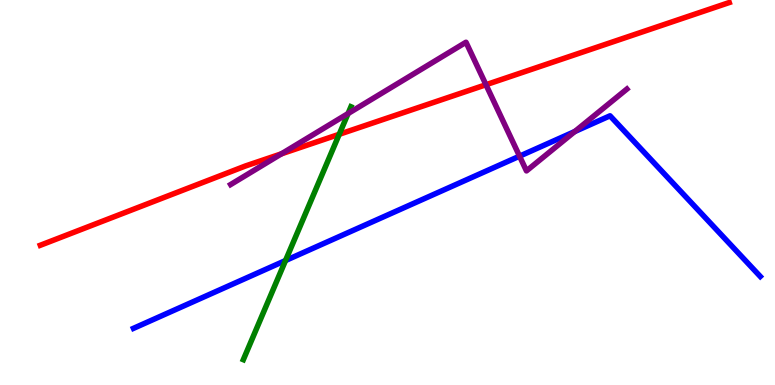[{'lines': ['blue', 'red'], 'intersections': []}, {'lines': ['green', 'red'], 'intersections': [{'x': 4.38, 'y': 6.51}]}, {'lines': ['purple', 'red'], 'intersections': [{'x': 3.63, 'y': 6.0}, {'x': 6.27, 'y': 7.8}]}, {'lines': ['blue', 'green'], 'intersections': [{'x': 3.68, 'y': 3.23}]}, {'lines': ['blue', 'purple'], 'intersections': [{'x': 6.7, 'y': 5.94}, {'x': 7.42, 'y': 6.58}]}, {'lines': ['green', 'purple'], 'intersections': [{'x': 4.49, 'y': 7.05}]}]